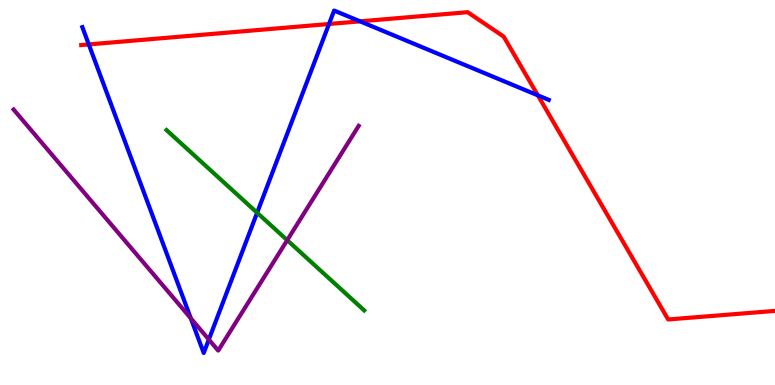[{'lines': ['blue', 'red'], 'intersections': [{'x': 1.15, 'y': 8.85}, {'x': 4.25, 'y': 9.38}, {'x': 4.65, 'y': 9.45}, {'x': 6.94, 'y': 7.52}]}, {'lines': ['green', 'red'], 'intersections': []}, {'lines': ['purple', 'red'], 'intersections': []}, {'lines': ['blue', 'green'], 'intersections': [{'x': 3.32, 'y': 4.47}]}, {'lines': ['blue', 'purple'], 'intersections': [{'x': 2.46, 'y': 1.73}, {'x': 2.69, 'y': 1.18}]}, {'lines': ['green', 'purple'], 'intersections': [{'x': 3.71, 'y': 3.76}]}]